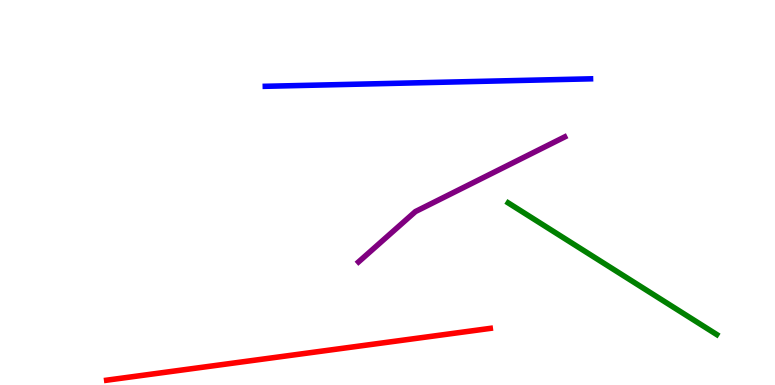[{'lines': ['blue', 'red'], 'intersections': []}, {'lines': ['green', 'red'], 'intersections': []}, {'lines': ['purple', 'red'], 'intersections': []}, {'lines': ['blue', 'green'], 'intersections': []}, {'lines': ['blue', 'purple'], 'intersections': []}, {'lines': ['green', 'purple'], 'intersections': []}]